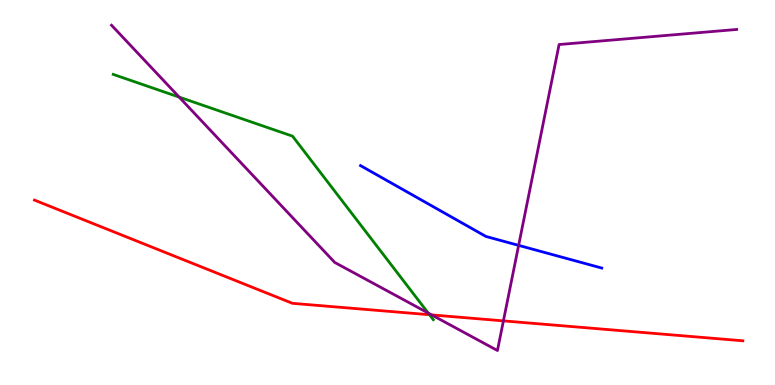[{'lines': ['blue', 'red'], 'intersections': []}, {'lines': ['green', 'red'], 'intersections': [{'x': 5.54, 'y': 1.83}]}, {'lines': ['purple', 'red'], 'intersections': [{'x': 5.57, 'y': 1.82}, {'x': 6.5, 'y': 1.67}]}, {'lines': ['blue', 'green'], 'intersections': []}, {'lines': ['blue', 'purple'], 'intersections': [{'x': 6.69, 'y': 3.63}]}, {'lines': ['green', 'purple'], 'intersections': [{'x': 2.31, 'y': 7.48}, {'x': 5.53, 'y': 1.87}]}]